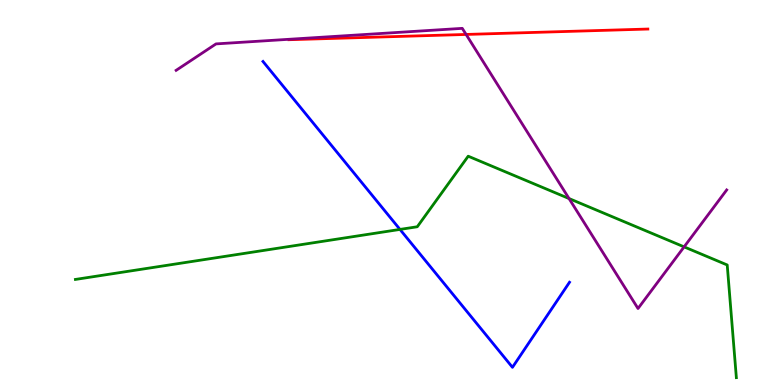[{'lines': ['blue', 'red'], 'intersections': []}, {'lines': ['green', 'red'], 'intersections': []}, {'lines': ['purple', 'red'], 'intersections': [{'x': 6.01, 'y': 9.11}]}, {'lines': ['blue', 'green'], 'intersections': [{'x': 5.16, 'y': 4.04}]}, {'lines': ['blue', 'purple'], 'intersections': []}, {'lines': ['green', 'purple'], 'intersections': [{'x': 7.34, 'y': 4.84}, {'x': 8.83, 'y': 3.59}]}]